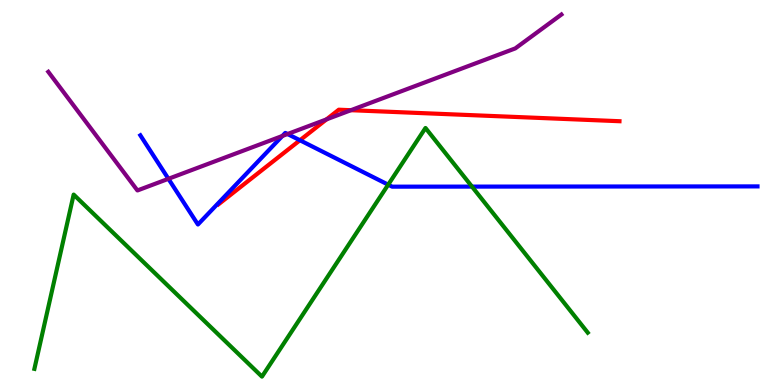[{'lines': ['blue', 'red'], 'intersections': [{'x': 3.87, 'y': 6.36}]}, {'lines': ['green', 'red'], 'intersections': []}, {'lines': ['purple', 'red'], 'intersections': [{'x': 4.21, 'y': 6.9}, {'x': 4.53, 'y': 7.14}]}, {'lines': ['blue', 'green'], 'intersections': [{'x': 5.01, 'y': 5.2}, {'x': 6.09, 'y': 5.15}]}, {'lines': ['blue', 'purple'], 'intersections': [{'x': 2.17, 'y': 5.36}, {'x': 3.64, 'y': 6.47}, {'x': 3.71, 'y': 6.52}]}, {'lines': ['green', 'purple'], 'intersections': []}]